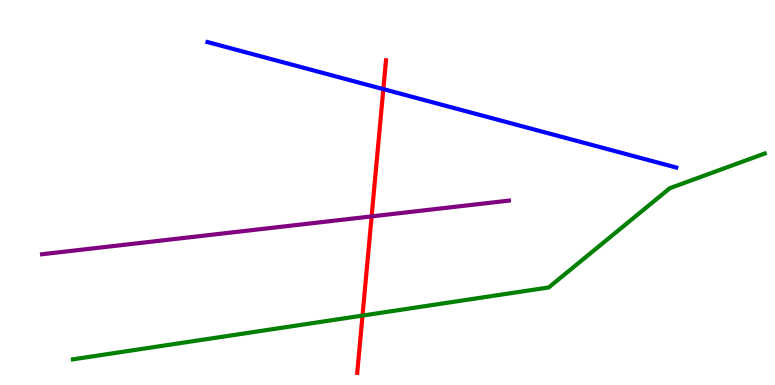[{'lines': ['blue', 'red'], 'intersections': [{'x': 4.95, 'y': 7.69}]}, {'lines': ['green', 'red'], 'intersections': [{'x': 4.68, 'y': 1.8}]}, {'lines': ['purple', 'red'], 'intersections': [{'x': 4.8, 'y': 4.38}]}, {'lines': ['blue', 'green'], 'intersections': []}, {'lines': ['blue', 'purple'], 'intersections': []}, {'lines': ['green', 'purple'], 'intersections': []}]